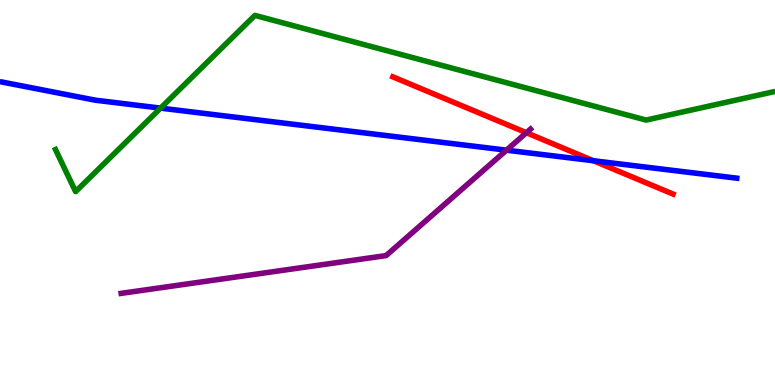[{'lines': ['blue', 'red'], 'intersections': [{'x': 7.66, 'y': 5.82}]}, {'lines': ['green', 'red'], 'intersections': []}, {'lines': ['purple', 'red'], 'intersections': [{'x': 6.79, 'y': 6.55}]}, {'lines': ['blue', 'green'], 'intersections': [{'x': 2.07, 'y': 7.19}]}, {'lines': ['blue', 'purple'], 'intersections': [{'x': 6.54, 'y': 6.1}]}, {'lines': ['green', 'purple'], 'intersections': []}]